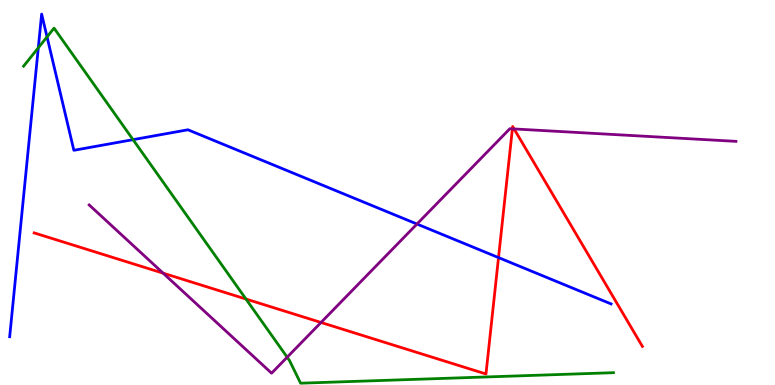[{'lines': ['blue', 'red'], 'intersections': [{'x': 6.43, 'y': 3.31}]}, {'lines': ['green', 'red'], 'intersections': [{'x': 3.17, 'y': 2.23}]}, {'lines': ['purple', 'red'], 'intersections': [{'x': 2.11, 'y': 2.9}, {'x': 4.14, 'y': 1.62}, {'x': 6.61, 'y': 6.65}, {'x': 6.63, 'y': 6.65}]}, {'lines': ['blue', 'green'], 'intersections': [{'x': 0.494, 'y': 8.76}, {'x': 0.607, 'y': 9.04}, {'x': 1.72, 'y': 6.37}]}, {'lines': ['blue', 'purple'], 'intersections': [{'x': 5.38, 'y': 4.18}]}, {'lines': ['green', 'purple'], 'intersections': [{'x': 3.71, 'y': 0.722}]}]